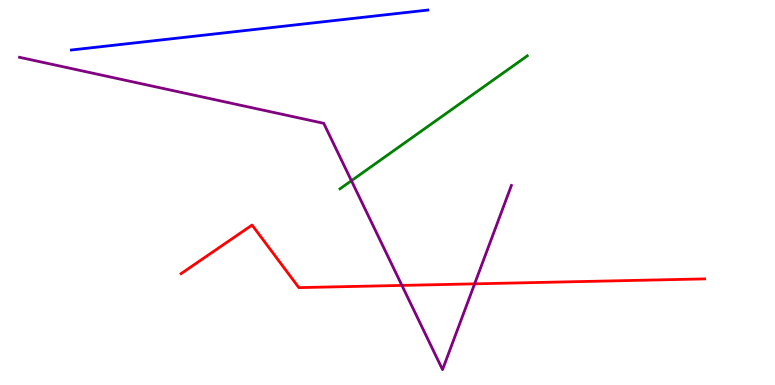[{'lines': ['blue', 'red'], 'intersections': []}, {'lines': ['green', 'red'], 'intersections': []}, {'lines': ['purple', 'red'], 'intersections': [{'x': 5.19, 'y': 2.59}, {'x': 6.12, 'y': 2.63}]}, {'lines': ['blue', 'green'], 'intersections': []}, {'lines': ['blue', 'purple'], 'intersections': []}, {'lines': ['green', 'purple'], 'intersections': [{'x': 4.53, 'y': 5.31}]}]